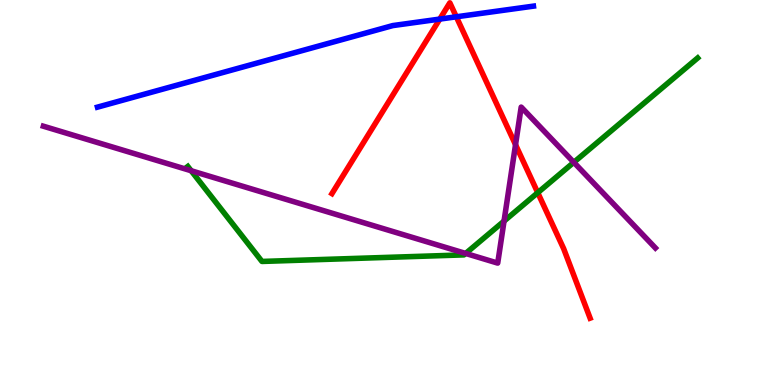[{'lines': ['blue', 'red'], 'intersections': [{'x': 5.67, 'y': 9.5}, {'x': 5.89, 'y': 9.56}]}, {'lines': ['green', 'red'], 'intersections': [{'x': 6.94, 'y': 4.99}]}, {'lines': ['purple', 'red'], 'intersections': [{'x': 6.65, 'y': 6.24}]}, {'lines': ['blue', 'green'], 'intersections': []}, {'lines': ['blue', 'purple'], 'intersections': []}, {'lines': ['green', 'purple'], 'intersections': [{'x': 2.47, 'y': 5.57}, {'x': 6.01, 'y': 3.42}, {'x': 6.5, 'y': 4.26}, {'x': 7.4, 'y': 5.78}]}]